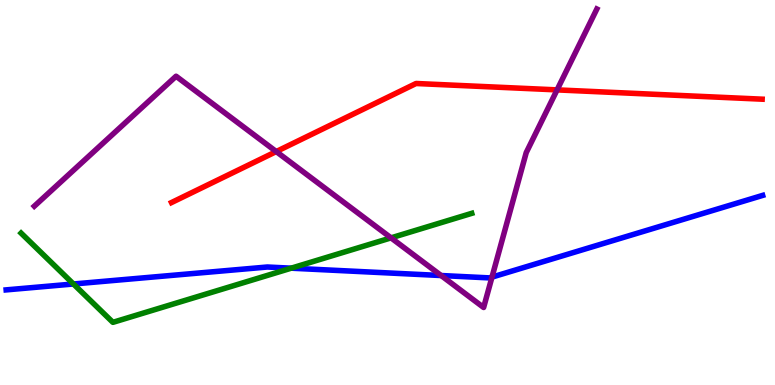[{'lines': ['blue', 'red'], 'intersections': []}, {'lines': ['green', 'red'], 'intersections': []}, {'lines': ['purple', 'red'], 'intersections': [{'x': 3.56, 'y': 6.06}, {'x': 7.19, 'y': 7.67}]}, {'lines': ['blue', 'green'], 'intersections': [{'x': 0.948, 'y': 2.62}, {'x': 3.76, 'y': 3.03}]}, {'lines': ['blue', 'purple'], 'intersections': [{'x': 5.69, 'y': 2.84}, {'x': 6.35, 'y': 2.8}]}, {'lines': ['green', 'purple'], 'intersections': [{'x': 5.05, 'y': 3.82}]}]